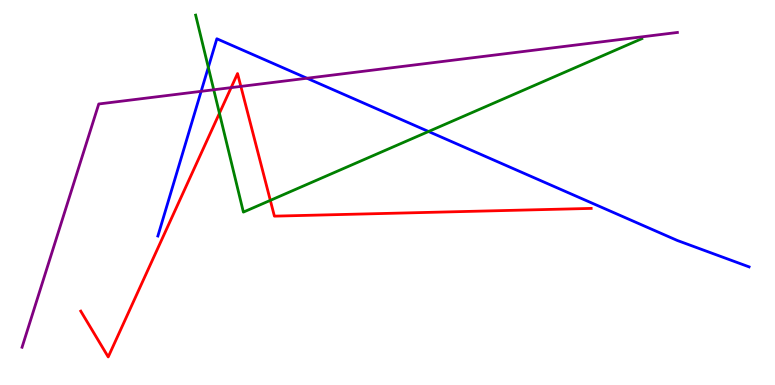[{'lines': ['blue', 'red'], 'intersections': []}, {'lines': ['green', 'red'], 'intersections': [{'x': 2.83, 'y': 7.06}, {'x': 3.49, 'y': 4.8}]}, {'lines': ['purple', 'red'], 'intersections': [{'x': 2.98, 'y': 7.72}, {'x': 3.11, 'y': 7.76}]}, {'lines': ['blue', 'green'], 'intersections': [{'x': 2.69, 'y': 8.25}, {'x': 5.53, 'y': 6.58}]}, {'lines': ['blue', 'purple'], 'intersections': [{'x': 2.6, 'y': 7.63}, {'x': 3.96, 'y': 7.97}]}, {'lines': ['green', 'purple'], 'intersections': [{'x': 2.76, 'y': 7.67}]}]